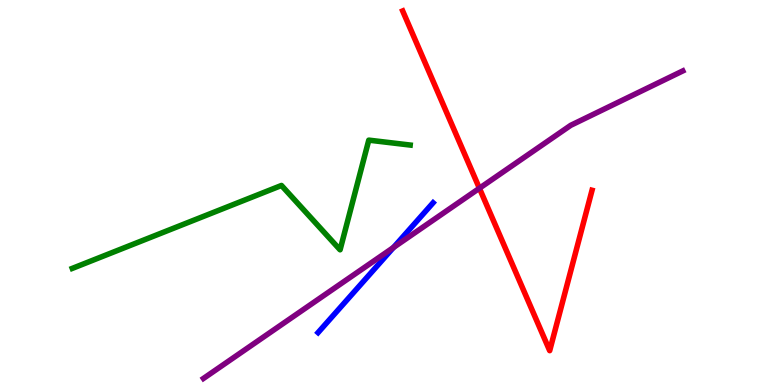[{'lines': ['blue', 'red'], 'intersections': []}, {'lines': ['green', 'red'], 'intersections': []}, {'lines': ['purple', 'red'], 'intersections': [{'x': 6.19, 'y': 5.11}]}, {'lines': ['blue', 'green'], 'intersections': []}, {'lines': ['blue', 'purple'], 'intersections': [{'x': 5.08, 'y': 3.57}]}, {'lines': ['green', 'purple'], 'intersections': []}]